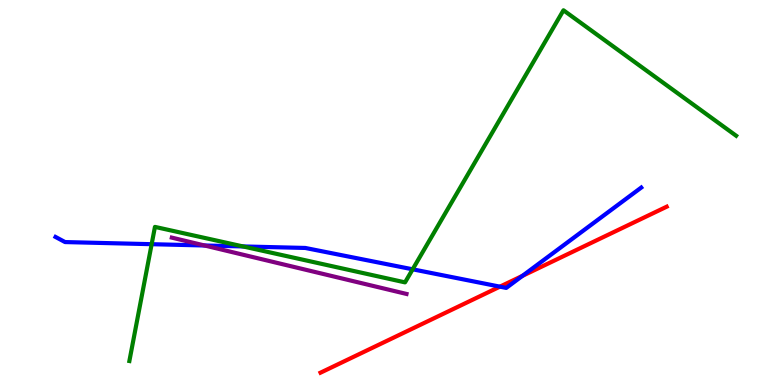[{'lines': ['blue', 'red'], 'intersections': [{'x': 6.45, 'y': 2.55}, {'x': 6.74, 'y': 2.83}]}, {'lines': ['green', 'red'], 'intersections': []}, {'lines': ['purple', 'red'], 'intersections': []}, {'lines': ['blue', 'green'], 'intersections': [{'x': 1.96, 'y': 3.66}, {'x': 3.14, 'y': 3.6}, {'x': 5.32, 'y': 3.01}]}, {'lines': ['blue', 'purple'], 'intersections': [{'x': 2.64, 'y': 3.62}]}, {'lines': ['green', 'purple'], 'intersections': []}]